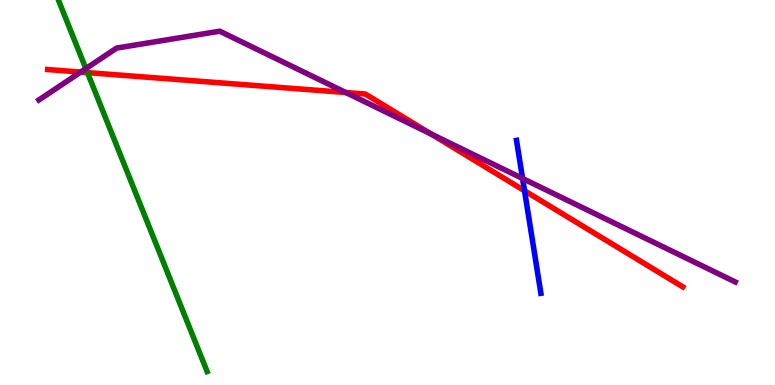[{'lines': ['blue', 'red'], 'intersections': [{'x': 6.77, 'y': 5.05}]}, {'lines': ['green', 'red'], 'intersections': [{'x': 1.13, 'y': 8.11}]}, {'lines': ['purple', 'red'], 'intersections': [{'x': 1.04, 'y': 8.13}, {'x': 4.46, 'y': 7.6}, {'x': 5.56, 'y': 6.52}]}, {'lines': ['blue', 'green'], 'intersections': []}, {'lines': ['blue', 'purple'], 'intersections': [{'x': 6.74, 'y': 5.36}]}, {'lines': ['green', 'purple'], 'intersections': [{'x': 1.11, 'y': 8.22}]}]